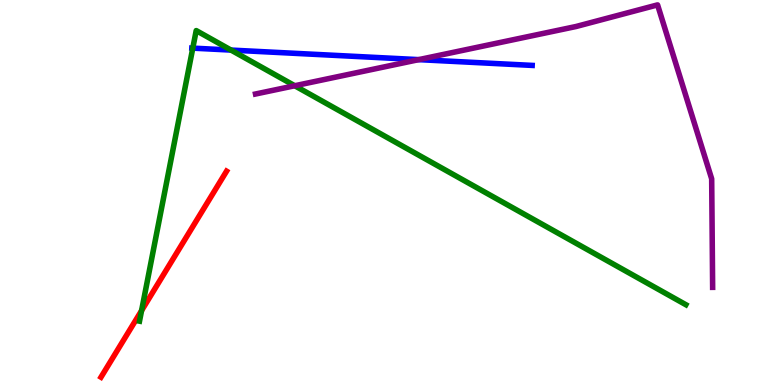[{'lines': ['blue', 'red'], 'intersections': []}, {'lines': ['green', 'red'], 'intersections': [{'x': 1.83, 'y': 1.93}]}, {'lines': ['purple', 'red'], 'intersections': []}, {'lines': ['blue', 'green'], 'intersections': [{'x': 2.49, 'y': 8.75}, {'x': 2.98, 'y': 8.7}]}, {'lines': ['blue', 'purple'], 'intersections': [{'x': 5.4, 'y': 8.45}]}, {'lines': ['green', 'purple'], 'intersections': [{'x': 3.8, 'y': 7.77}]}]